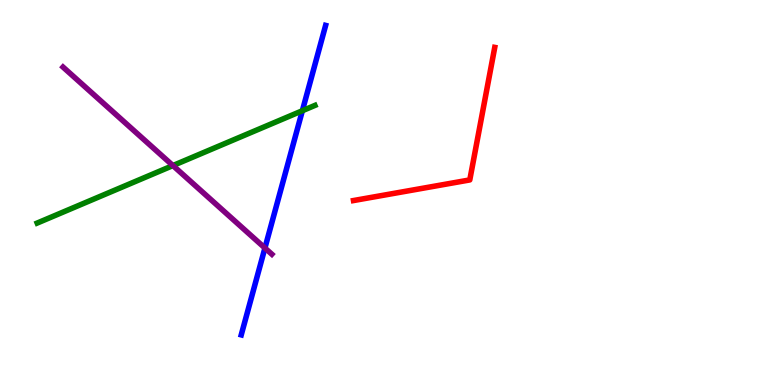[{'lines': ['blue', 'red'], 'intersections': []}, {'lines': ['green', 'red'], 'intersections': []}, {'lines': ['purple', 'red'], 'intersections': []}, {'lines': ['blue', 'green'], 'intersections': [{'x': 3.9, 'y': 7.12}]}, {'lines': ['blue', 'purple'], 'intersections': [{'x': 3.42, 'y': 3.56}]}, {'lines': ['green', 'purple'], 'intersections': [{'x': 2.23, 'y': 5.7}]}]